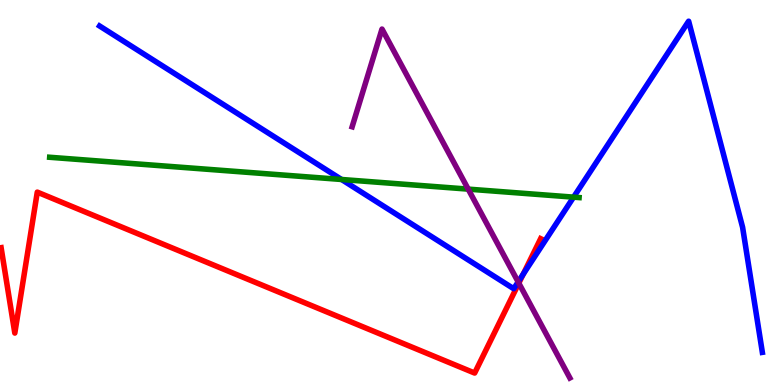[{'lines': ['blue', 'red'], 'intersections': [{'x': 6.75, 'y': 2.88}]}, {'lines': ['green', 'red'], 'intersections': []}, {'lines': ['purple', 'red'], 'intersections': [{'x': 6.69, 'y': 2.65}]}, {'lines': ['blue', 'green'], 'intersections': [{'x': 4.41, 'y': 5.34}, {'x': 7.4, 'y': 4.88}]}, {'lines': ['blue', 'purple'], 'intersections': [{'x': 6.69, 'y': 2.68}]}, {'lines': ['green', 'purple'], 'intersections': [{'x': 6.04, 'y': 5.09}]}]